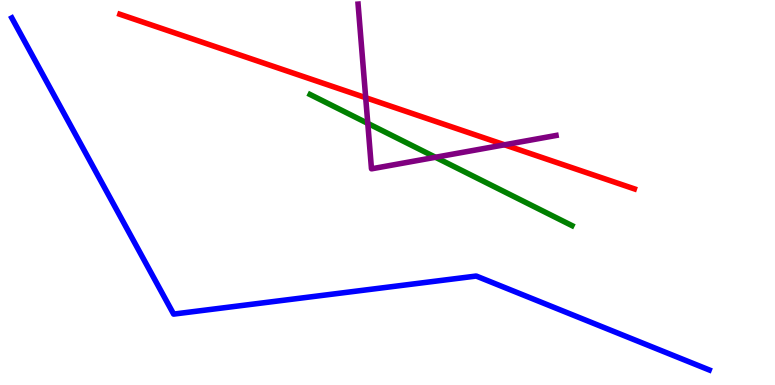[{'lines': ['blue', 'red'], 'intersections': []}, {'lines': ['green', 'red'], 'intersections': []}, {'lines': ['purple', 'red'], 'intersections': [{'x': 4.72, 'y': 7.46}, {'x': 6.51, 'y': 6.24}]}, {'lines': ['blue', 'green'], 'intersections': []}, {'lines': ['blue', 'purple'], 'intersections': []}, {'lines': ['green', 'purple'], 'intersections': [{'x': 4.75, 'y': 6.8}, {'x': 5.62, 'y': 5.92}]}]